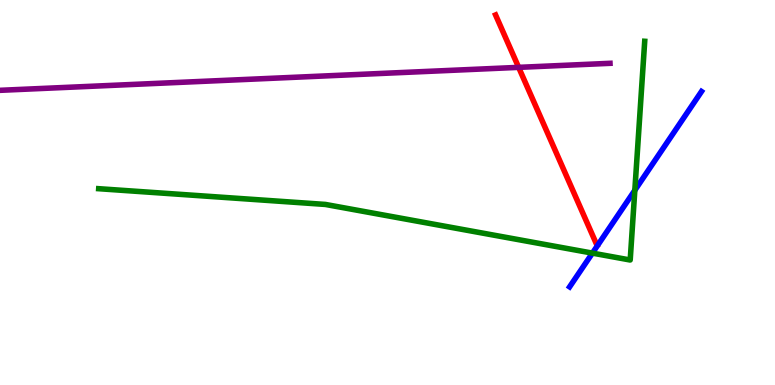[{'lines': ['blue', 'red'], 'intersections': []}, {'lines': ['green', 'red'], 'intersections': []}, {'lines': ['purple', 'red'], 'intersections': [{'x': 6.69, 'y': 8.25}]}, {'lines': ['blue', 'green'], 'intersections': [{'x': 7.64, 'y': 3.43}, {'x': 8.19, 'y': 5.06}]}, {'lines': ['blue', 'purple'], 'intersections': []}, {'lines': ['green', 'purple'], 'intersections': []}]